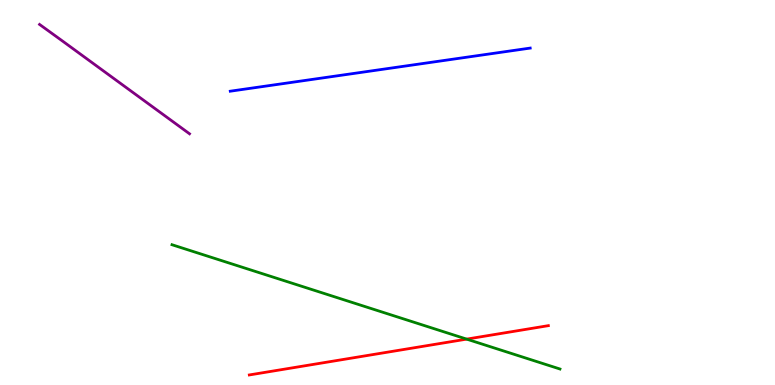[{'lines': ['blue', 'red'], 'intersections': []}, {'lines': ['green', 'red'], 'intersections': [{'x': 6.02, 'y': 1.19}]}, {'lines': ['purple', 'red'], 'intersections': []}, {'lines': ['blue', 'green'], 'intersections': []}, {'lines': ['blue', 'purple'], 'intersections': []}, {'lines': ['green', 'purple'], 'intersections': []}]